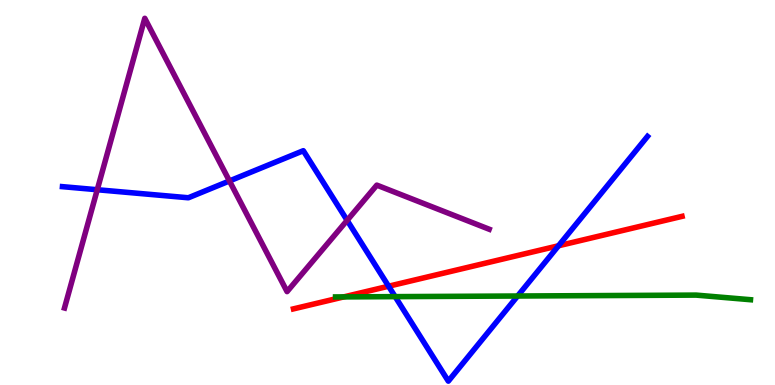[{'lines': ['blue', 'red'], 'intersections': [{'x': 5.01, 'y': 2.57}, {'x': 7.21, 'y': 3.62}]}, {'lines': ['green', 'red'], 'intersections': [{'x': 4.44, 'y': 2.29}]}, {'lines': ['purple', 'red'], 'intersections': []}, {'lines': ['blue', 'green'], 'intersections': [{'x': 5.1, 'y': 2.3}, {'x': 6.68, 'y': 2.31}]}, {'lines': ['blue', 'purple'], 'intersections': [{'x': 1.26, 'y': 5.07}, {'x': 2.96, 'y': 5.3}, {'x': 4.48, 'y': 4.28}]}, {'lines': ['green', 'purple'], 'intersections': []}]